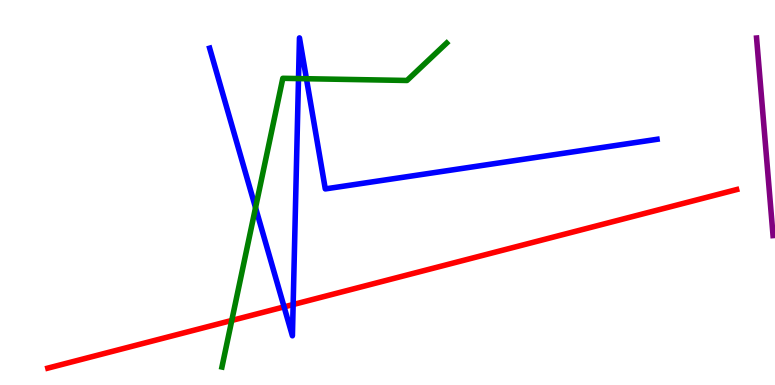[{'lines': ['blue', 'red'], 'intersections': [{'x': 3.67, 'y': 2.03}, {'x': 3.78, 'y': 2.09}]}, {'lines': ['green', 'red'], 'intersections': [{'x': 2.99, 'y': 1.68}]}, {'lines': ['purple', 'red'], 'intersections': []}, {'lines': ['blue', 'green'], 'intersections': [{'x': 3.3, 'y': 4.61}, {'x': 3.85, 'y': 7.96}, {'x': 3.95, 'y': 7.96}]}, {'lines': ['blue', 'purple'], 'intersections': []}, {'lines': ['green', 'purple'], 'intersections': []}]